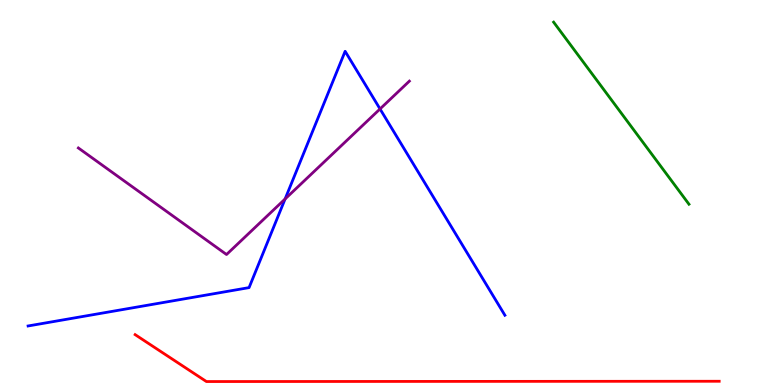[{'lines': ['blue', 'red'], 'intersections': []}, {'lines': ['green', 'red'], 'intersections': []}, {'lines': ['purple', 'red'], 'intersections': []}, {'lines': ['blue', 'green'], 'intersections': []}, {'lines': ['blue', 'purple'], 'intersections': [{'x': 3.68, 'y': 4.83}, {'x': 4.9, 'y': 7.17}]}, {'lines': ['green', 'purple'], 'intersections': []}]